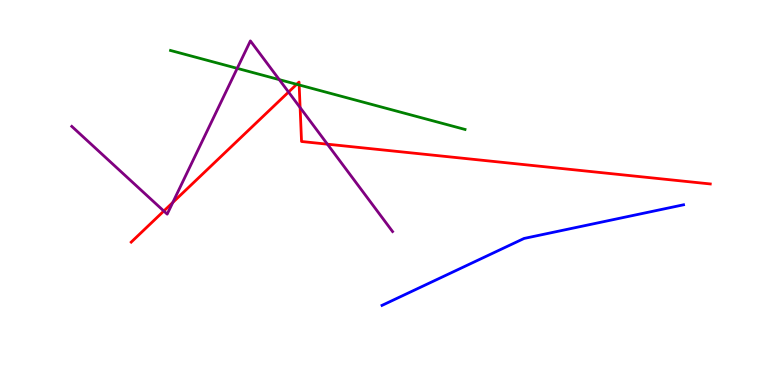[{'lines': ['blue', 'red'], 'intersections': []}, {'lines': ['green', 'red'], 'intersections': [{'x': 3.83, 'y': 7.81}, {'x': 3.86, 'y': 7.79}]}, {'lines': ['purple', 'red'], 'intersections': [{'x': 2.11, 'y': 4.52}, {'x': 2.23, 'y': 4.74}, {'x': 3.72, 'y': 7.61}, {'x': 3.87, 'y': 7.21}, {'x': 4.22, 'y': 6.26}]}, {'lines': ['blue', 'green'], 'intersections': []}, {'lines': ['blue', 'purple'], 'intersections': []}, {'lines': ['green', 'purple'], 'intersections': [{'x': 3.06, 'y': 8.22}, {'x': 3.6, 'y': 7.93}]}]